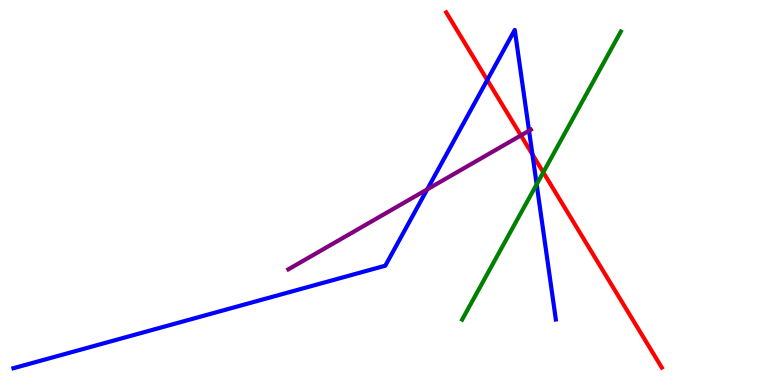[{'lines': ['blue', 'red'], 'intersections': [{'x': 6.29, 'y': 7.92}, {'x': 6.87, 'y': 5.99}]}, {'lines': ['green', 'red'], 'intersections': [{'x': 7.01, 'y': 5.52}]}, {'lines': ['purple', 'red'], 'intersections': [{'x': 6.72, 'y': 6.48}]}, {'lines': ['blue', 'green'], 'intersections': [{'x': 6.92, 'y': 5.21}]}, {'lines': ['blue', 'purple'], 'intersections': [{'x': 5.51, 'y': 5.08}, {'x': 6.83, 'y': 6.6}]}, {'lines': ['green', 'purple'], 'intersections': []}]